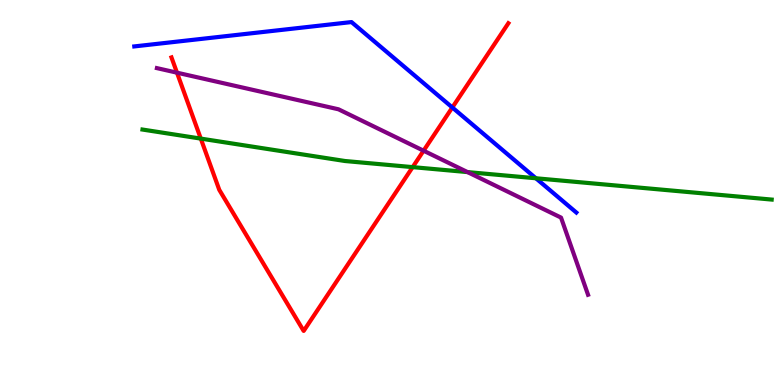[{'lines': ['blue', 'red'], 'intersections': [{'x': 5.84, 'y': 7.21}]}, {'lines': ['green', 'red'], 'intersections': [{'x': 2.59, 'y': 6.4}, {'x': 5.32, 'y': 5.66}]}, {'lines': ['purple', 'red'], 'intersections': [{'x': 2.28, 'y': 8.11}, {'x': 5.47, 'y': 6.09}]}, {'lines': ['blue', 'green'], 'intersections': [{'x': 6.91, 'y': 5.37}]}, {'lines': ['blue', 'purple'], 'intersections': []}, {'lines': ['green', 'purple'], 'intersections': [{'x': 6.03, 'y': 5.53}]}]